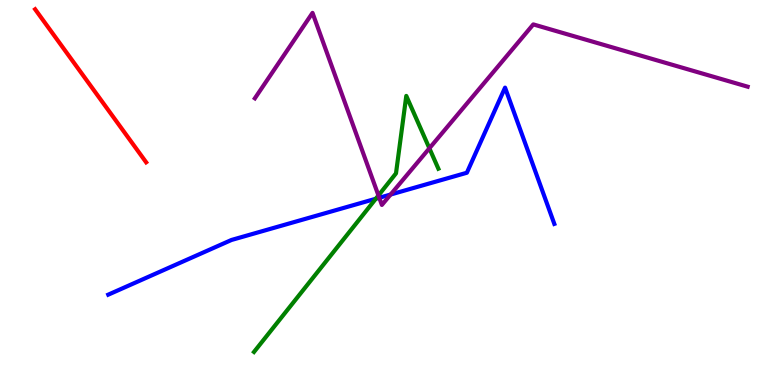[{'lines': ['blue', 'red'], 'intersections': []}, {'lines': ['green', 'red'], 'intersections': []}, {'lines': ['purple', 'red'], 'intersections': []}, {'lines': ['blue', 'green'], 'intersections': [{'x': 4.85, 'y': 4.84}]}, {'lines': ['blue', 'purple'], 'intersections': [{'x': 4.89, 'y': 4.86}, {'x': 5.04, 'y': 4.95}]}, {'lines': ['green', 'purple'], 'intersections': [{'x': 4.88, 'y': 4.92}, {'x': 5.54, 'y': 6.15}]}]